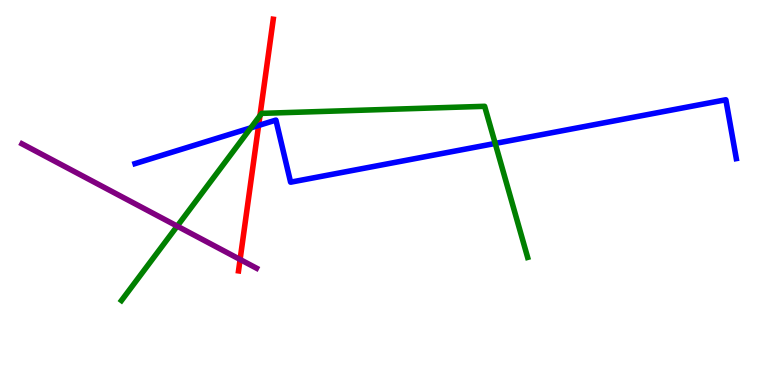[{'lines': ['blue', 'red'], 'intersections': [{'x': 3.34, 'y': 6.74}]}, {'lines': ['green', 'red'], 'intersections': [{'x': 3.35, 'y': 7.0}]}, {'lines': ['purple', 'red'], 'intersections': [{'x': 3.1, 'y': 3.26}]}, {'lines': ['blue', 'green'], 'intersections': [{'x': 3.24, 'y': 6.68}, {'x': 6.39, 'y': 6.27}]}, {'lines': ['blue', 'purple'], 'intersections': []}, {'lines': ['green', 'purple'], 'intersections': [{'x': 2.29, 'y': 4.13}]}]